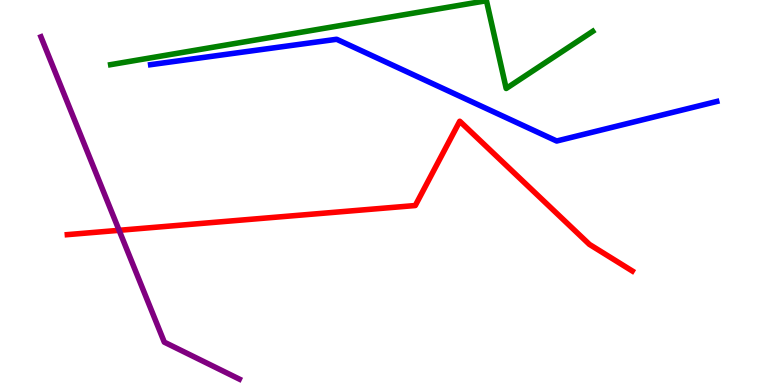[{'lines': ['blue', 'red'], 'intersections': []}, {'lines': ['green', 'red'], 'intersections': []}, {'lines': ['purple', 'red'], 'intersections': [{'x': 1.54, 'y': 4.02}]}, {'lines': ['blue', 'green'], 'intersections': []}, {'lines': ['blue', 'purple'], 'intersections': []}, {'lines': ['green', 'purple'], 'intersections': []}]